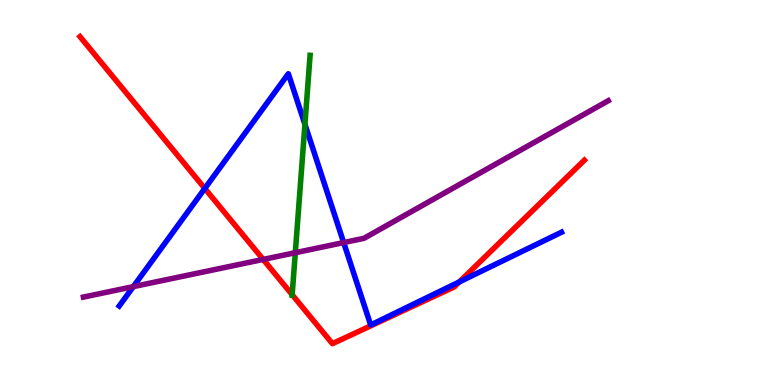[{'lines': ['blue', 'red'], 'intersections': [{'x': 2.64, 'y': 5.11}, {'x': 5.93, 'y': 2.68}]}, {'lines': ['green', 'red'], 'intersections': [{'x': 3.77, 'y': 2.35}]}, {'lines': ['purple', 'red'], 'intersections': [{'x': 3.4, 'y': 3.26}]}, {'lines': ['blue', 'green'], 'intersections': [{'x': 3.93, 'y': 6.77}]}, {'lines': ['blue', 'purple'], 'intersections': [{'x': 1.72, 'y': 2.55}, {'x': 4.43, 'y': 3.7}]}, {'lines': ['green', 'purple'], 'intersections': [{'x': 3.81, 'y': 3.44}]}]